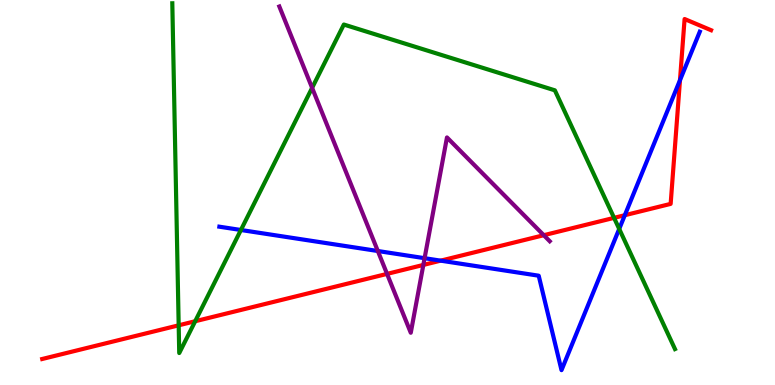[{'lines': ['blue', 'red'], 'intersections': [{'x': 5.69, 'y': 3.23}, {'x': 8.06, 'y': 4.41}, {'x': 8.77, 'y': 7.92}]}, {'lines': ['green', 'red'], 'intersections': [{'x': 2.31, 'y': 1.55}, {'x': 2.52, 'y': 1.66}, {'x': 7.92, 'y': 4.34}]}, {'lines': ['purple', 'red'], 'intersections': [{'x': 4.99, 'y': 2.89}, {'x': 5.46, 'y': 3.12}, {'x': 7.02, 'y': 3.89}]}, {'lines': ['blue', 'green'], 'intersections': [{'x': 3.11, 'y': 4.03}, {'x': 7.99, 'y': 4.05}]}, {'lines': ['blue', 'purple'], 'intersections': [{'x': 4.88, 'y': 3.48}, {'x': 5.48, 'y': 3.29}]}, {'lines': ['green', 'purple'], 'intersections': [{'x': 4.03, 'y': 7.72}]}]